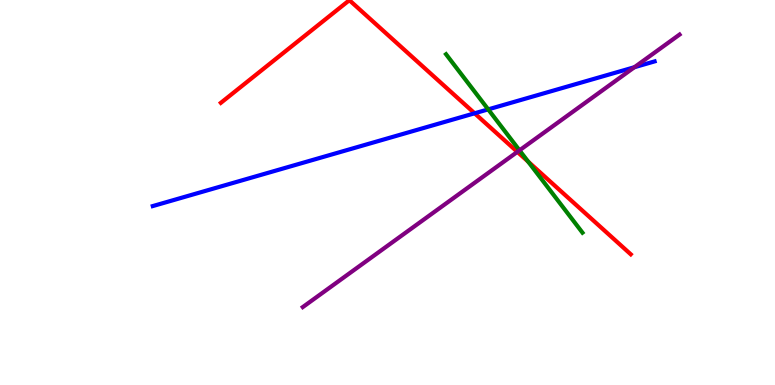[{'lines': ['blue', 'red'], 'intersections': [{'x': 6.12, 'y': 7.06}]}, {'lines': ['green', 'red'], 'intersections': [{'x': 6.81, 'y': 5.8}]}, {'lines': ['purple', 'red'], 'intersections': [{'x': 6.68, 'y': 6.05}]}, {'lines': ['blue', 'green'], 'intersections': [{'x': 6.3, 'y': 7.16}]}, {'lines': ['blue', 'purple'], 'intersections': [{'x': 8.19, 'y': 8.25}]}, {'lines': ['green', 'purple'], 'intersections': [{'x': 6.7, 'y': 6.1}]}]